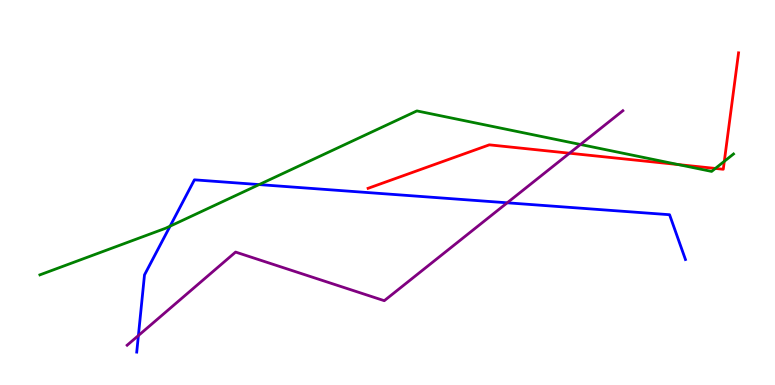[{'lines': ['blue', 'red'], 'intersections': []}, {'lines': ['green', 'red'], 'intersections': [{'x': 8.75, 'y': 5.73}, {'x': 9.23, 'y': 5.62}, {'x': 9.35, 'y': 5.81}]}, {'lines': ['purple', 'red'], 'intersections': [{'x': 7.35, 'y': 6.02}]}, {'lines': ['blue', 'green'], 'intersections': [{'x': 2.19, 'y': 4.13}, {'x': 3.34, 'y': 5.21}]}, {'lines': ['blue', 'purple'], 'intersections': [{'x': 1.79, 'y': 1.28}, {'x': 6.54, 'y': 4.73}]}, {'lines': ['green', 'purple'], 'intersections': [{'x': 7.49, 'y': 6.25}]}]